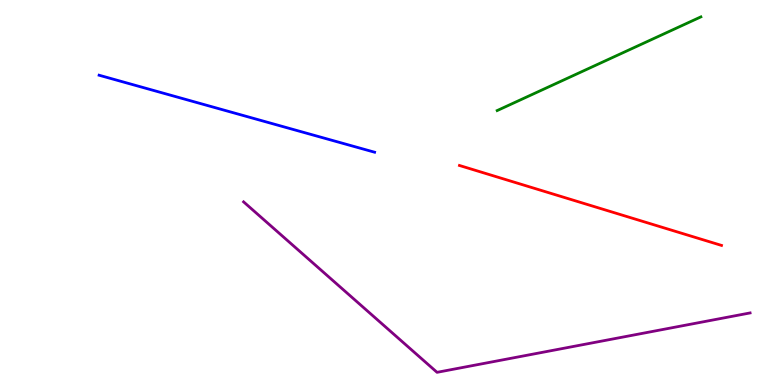[{'lines': ['blue', 'red'], 'intersections': []}, {'lines': ['green', 'red'], 'intersections': []}, {'lines': ['purple', 'red'], 'intersections': []}, {'lines': ['blue', 'green'], 'intersections': []}, {'lines': ['blue', 'purple'], 'intersections': []}, {'lines': ['green', 'purple'], 'intersections': []}]